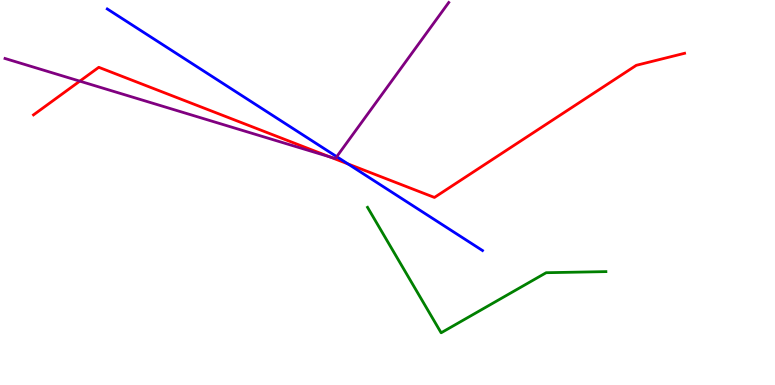[{'lines': ['blue', 'red'], 'intersections': [{'x': 4.49, 'y': 5.74}]}, {'lines': ['green', 'red'], 'intersections': []}, {'lines': ['purple', 'red'], 'intersections': [{'x': 1.03, 'y': 7.89}, {'x': 4.25, 'y': 5.93}]}, {'lines': ['blue', 'green'], 'intersections': []}, {'lines': ['blue', 'purple'], 'intersections': [{'x': 4.34, 'y': 5.93}]}, {'lines': ['green', 'purple'], 'intersections': []}]